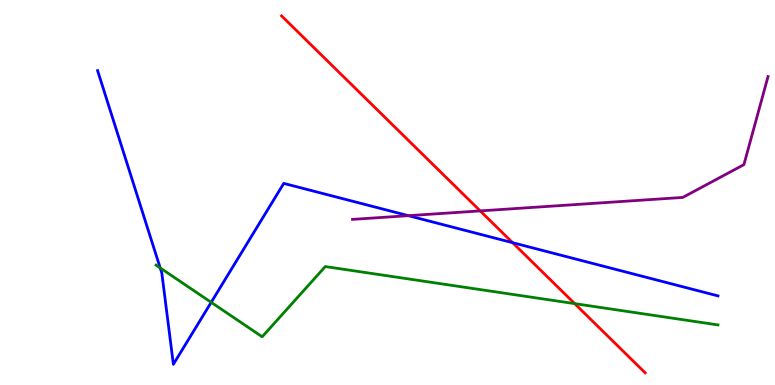[{'lines': ['blue', 'red'], 'intersections': [{'x': 6.61, 'y': 3.7}]}, {'lines': ['green', 'red'], 'intersections': [{'x': 7.42, 'y': 2.11}]}, {'lines': ['purple', 'red'], 'intersections': [{'x': 6.2, 'y': 4.52}]}, {'lines': ['blue', 'green'], 'intersections': [{'x': 2.07, 'y': 3.04}, {'x': 2.72, 'y': 2.15}]}, {'lines': ['blue', 'purple'], 'intersections': [{'x': 5.27, 'y': 4.4}]}, {'lines': ['green', 'purple'], 'intersections': []}]